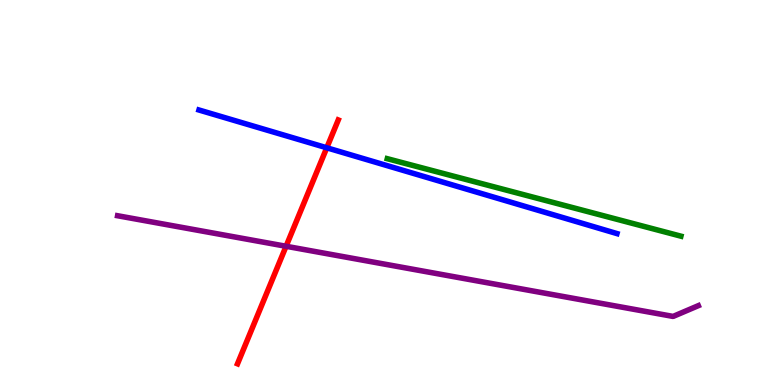[{'lines': ['blue', 'red'], 'intersections': [{'x': 4.22, 'y': 6.16}]}, {'lines': ['green', 'red'], 'intersections': []}, {'lines': ['purple', 'red'], 'intersections': [{'x': 3.69, 'y': 3.6}]}, {'lines': ['blue', 'green'], 'intersections': []}, {'lines': ['blue', 'purple'], 'intersections': []}, {'lines': ['green', 'purple'], 'intersections': []}]